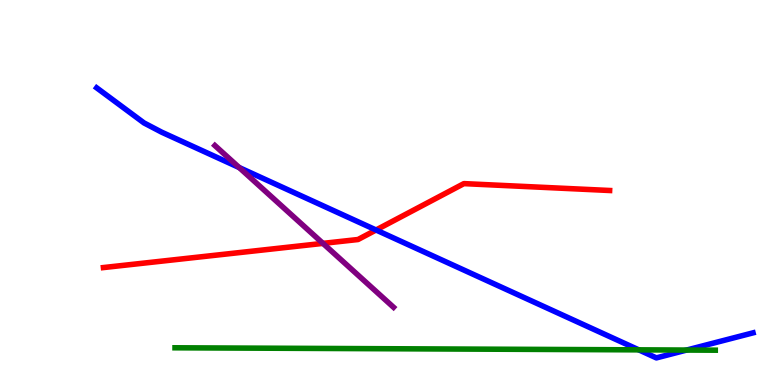[{'lines': ['blue', 'red'], 'intersections': [{'x': 4.85, 'y': 4.03}]}, {'lines': ['green', 'red'], 'intersections': []}, {'lines': ['purple', 'red'], 'intersections': [{'x': 4.17, 'y': 3.68}]}, {'lines': ['blue', 'green'], 'intersections': [{'x': 8.24, 'y': 0.913}, {'x': 8.86, 'y': 0.908}]}, {'lines': ['blue', 'purple'], 'intersections': [{'x': 3.09, 'y': 5.65}]}, {'lines': ['green', 'purple'], 'intersections': []}]